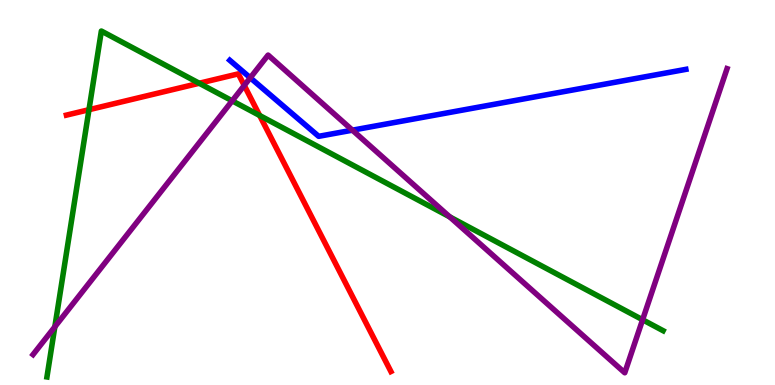[{'lines': ['blue', 'red'], 'intersections': []}, {'lines': ['green', 'red'], 'intersections': [{'x': 1.15, 'y': 7.15}, {'x': 2.57, 'y': 7.84}, {'x': 3.35, 'y': 7.0}]}, {'lines': ['purple', 'red'], 'intersections': [{'x': 3.15, 'y': 7.78}]}, {'lines': ['blue', 'green'], 'intersections': []}, {'lines': ['blue', 'purple'], 'intersections': [{'x': 3.23, 'y': 7.98}, {'x': 4.55, 'y': 6.62}]}, {'lines': ['green', 'purple'], 'intersections': [{'x': 0.708, 'y': 1.51}, {'x': 3.0, 'y': 7.38}, {'x': 5.8, 'y': 4.37}, {'x': 8.29, 'y': 1.69}]}]